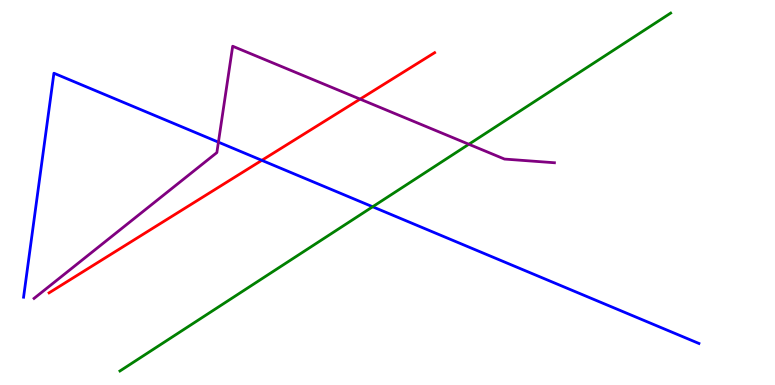[{'lines': ['blue', 'red'], 'intersections': [{'x': 3.38, 'y': 5.84}]}, {'lines': ['green', 'red'], 'intersections': []}, {'lines': ['purple', 'red'], 'intersections': [{'x': 4.65, 'y': 7.43}]}, {'lines': ['blue', 'green'], 'intersections': [{'x': 4.81, 'y': 4.63}]}, {'lines': ['blue', 'purple'], 'intersections': [{'x': 2.82, 'y': 6.31}]}, {'lines': ['green', 'purple'], 'intersections': [{'x': 6.05, 'y': 6.25}]}]